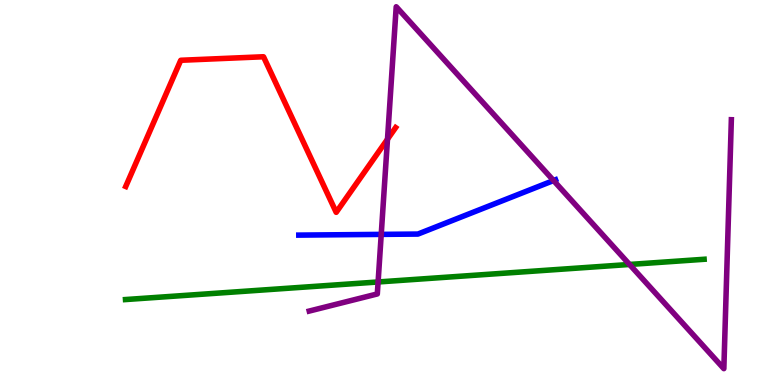[{'lines': ['blue', 'red'], 'intersections': []}, {'lines': ['green', 'red'], 'intersections': []}, {'lines': ['purple', 'red'], 'intersections': [{'x': 5.0, 'y': 6.38}]}, {'lines': ['blue', 'green'], 'intersections': []}, {'lines': ['blue', 'purple'], 'intersections': [{'x': 4.92, 'y': 3.91}, {'x': 7.14, 'y': 5.31}]}, {'lines': ['green', 'purple'], 'intersections': [{'x': 4.88, 'y': 2.68}, {'x': 8.12, 'y': 3.13}]}]